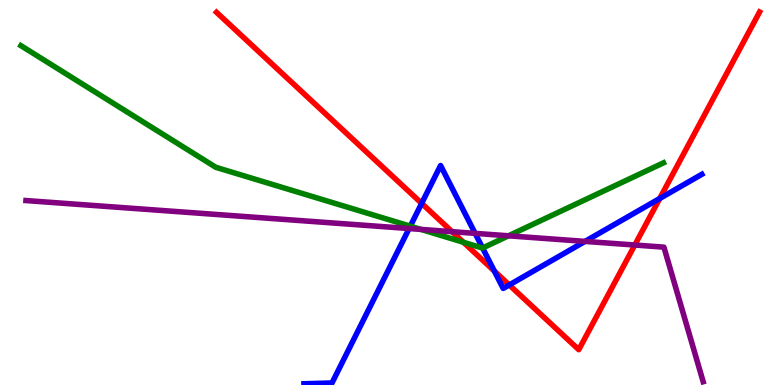[{'lines': ['blue', 'red'], 'intersections': [{'x': 5.44, 'y': 4.72}, {'x': 6.38, 'y': 2.96}, {'x': 6.57, 'y': 2.6}, {'x': 8.51, 'y': 4.84}]}, {'lines': ['green', 'red'], 'intersections': [{'x': 5.98, 'y': 3.71}]}, {'lines': ['purple', 'red'], 'intersections': [{'x': 5.83, 'y': 3.98}, {'x': 8.19, 'y': 3.64}]}, {'lines': ['blue', 'green'], 'intersections': [{'x': 5.29, 'y': 4.13}, {'x': 6.23, 'y': 3.56}]}, {'lines': ['blue', 'purple'], 'intersections': [{'x': 5.28, 'y': 4.06}, {'x': 6.13, 'y': 3.94}, {'x': 7.55, 'y': 3.73}]}, {'lines': ['green', 'purple'], 'intersections': [{'x': 5.43, 'y': 4.04}, {'x': 6.56, 'y': 3.88}]}]